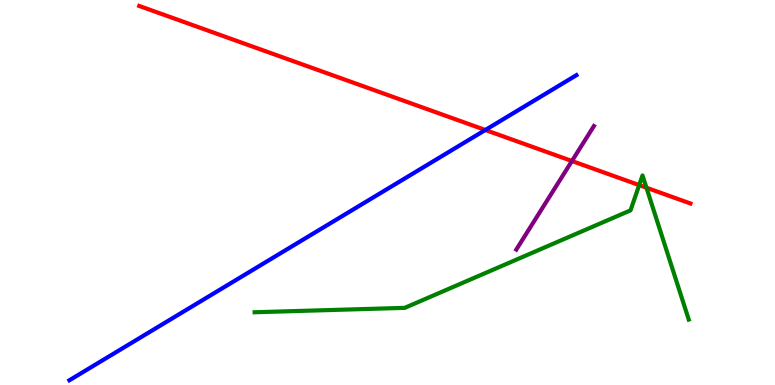[{'lines': ['blue', 'red'], 'intersections': [{'x': 6.26, 'y': 6.62}]}, {'lines': ['green', 'red'], 'intersections': [{'x': 8.25, 'y': 5.19}, {'x': 8.34, 'y': 5.12}]}, {'lines': ['purple', 'red'], 'intersections': [{'x': 7.38, 'y': 5.82}]}, {'lines': ['blue', 'green'], 'intersections': []}, {'lines': ['blue', 'purple'], 'intersections': []}, {'lines': ['green', 'purple'], 'intersections': []}]